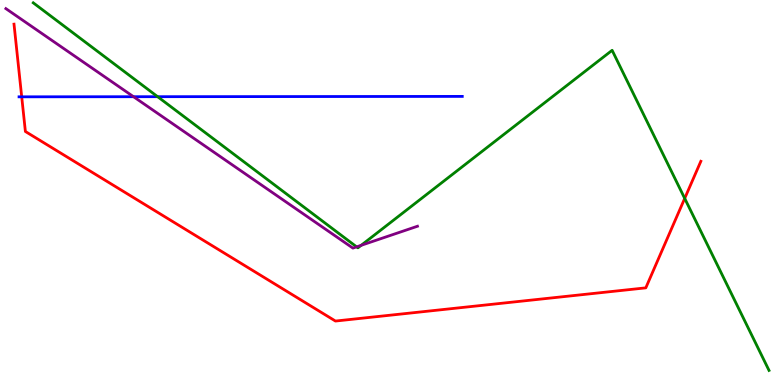[{'lines': ['blue', 'red'], 'intersections': [{'x': 0.28, 'y': 7.49}]}, {'lines': ['green', 'red'], 'intersections': [{'x': 8.83, 'y': 4.85}]}, {'lines': ['purple', 'red'], 'intersections': []}, {'lines': ['blue', 'green'], 'intersections': [{'x': 2.03, 'y': 7.49}]}, {'lines': ['blue', 'purple'], 'intersections': [{'x': 1.72, 'y': 7.49}]}, {'lines': ['green', 'purple'], 'intersections': [{'x': 4.6, 'y': 3.59}, {'x': 4.66, 'y': 3.63}]}]